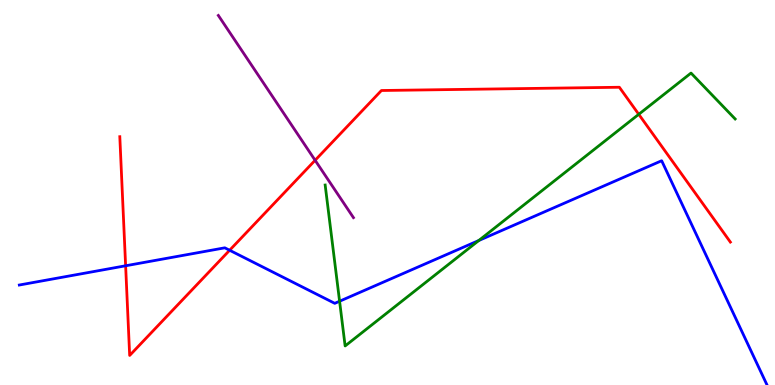[{'lines': ['blue', 'red'], 'intersections': [{'x': 1.62, 'y': 3.1}, {'x': 2.96, 'y': 3.5}]}, {'lines': ['green', 'red'], 'intersections': [{'x': 8.24, 'y': 7.03}]}, {'lines': ['purple', 'red'], 'intersections': [{'x': 4.07, 'y': 5.84}]}, {'lines': ['blue', 'green'], 'intersections': [{'x': 4.38, 'y': 2.18}, {'x': 6.18, 'y': 3.75}]}, {'lines': ['blue', 'purple'], 'intersections': []}, {'lines': ['green', 'purple'], 'intersections': []}]